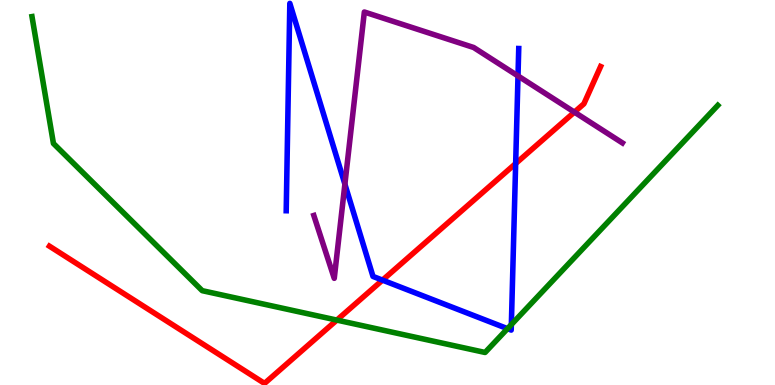[{'lines': ['blue', 'red'], 'intersections': [{'x': 4.94, 'y': 2.72}, {'x': 6.65, 'y': 5.75}]}, {'lines': ['green', 'red'], 'intersections': [{'x': 4.35, 'y': 1.69}]}, {'lines': ['purple', 'red'], 'intersections': [{'x': 7.41, 'y': 7.09}]}, {'lines': ['blue', 'green'], 'intersections': [{'x': 6.55, 'y': 1.46}, {'x': 6.6, 'y': 1.57}]}, {'lines': ['blue', 'purple'], 'intersections': [{'x': 4.45, 'y': 5.22}, {'x': 6.68, 'y': 8.03}]}, {'lines': ['green', 'purple'], 'intersections': []}]